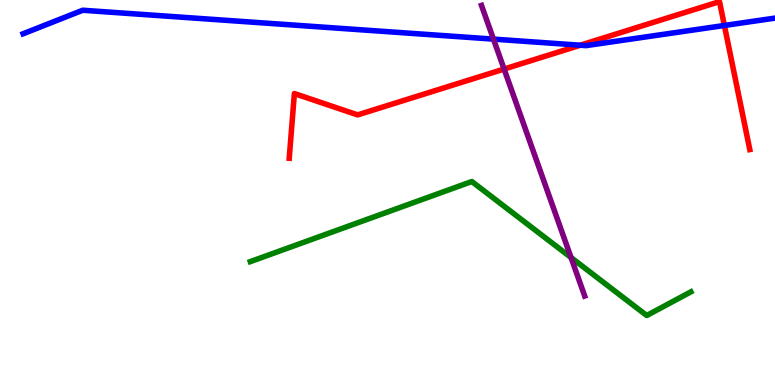[{'lines': ['blue', 'red'], 'intersections': [{'x': 7.49, 'y': 8.83}, {'x': 9.35, 'y': 9.34}]}, {'lines': ['green', 'red'], 'intersections': []}, {'lines': ['purple', 'red'], 'intersections': [{'x': 6.5, 'y': 8.21}]}, {'lines': ['blue', 'green'], 'intersections': []}, {'lines': ['blue', 'purple'], 'intersections': [{'x': 6.37, 'y': 8.98}]}, {'lines': ['green', 'purple'], 'intersections': [{'x': 7.37, 'y': 3.31}]}]